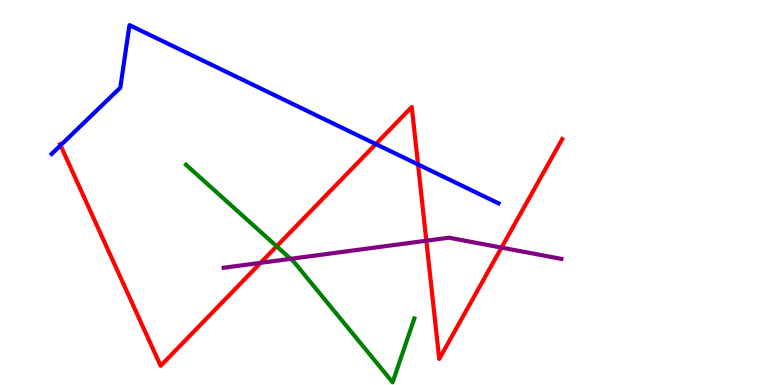[{'lines': ['blue', 'red'], 'intersections': [{'x': 0.781, 'y': 6.22}, {'x': 4.85, 'y': 6.26}, {'x': 5.39, 'y': 5.73}]}, {'lines': ['green', 'red'], 'intersections': [{'x': 3.57, 'y': 3.6}]}, {'lines': ['purple', 'red'], 'intersections': [{'x': 3.36, 'y': 3.17}, {'x': 5.5, 'y': 3.75}, {'x': 6.47, 'y': 3.57}]}, {'lines': ['blue', 'green'], 'intersections': []}, {'lines': ['blue', 'purple'], 'intersections': []}, {'lines': ['green', 'purple'], 'intersections': [{'x': 3.75, 'y': 3.28}]}]